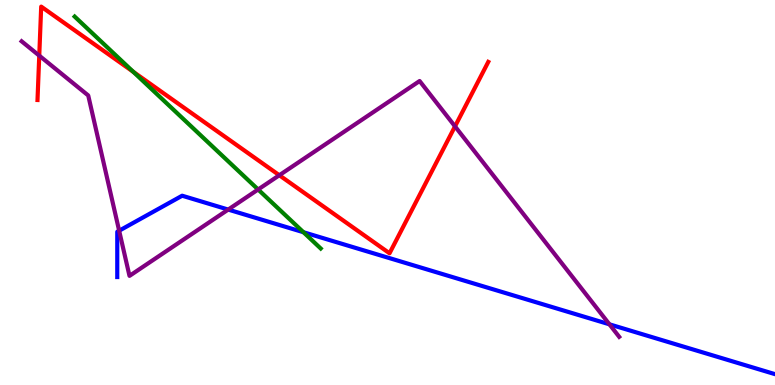[{'lines': ['blue', 'red'], 'intersections': []}, {'lines': ['green', 'red'], 'intersections': [{'x': 1.72, 'y': 8.13}]}, {'lines': ['purple', 'red'], 'intersections': [{'x': 0.507, 'y': 8.55}, {'x': 3.6, 'y': 5.45}, {'x': 5.87, 'y': 6.72}]}, {'lines': ['blue', 'green'], 'intersections': [{'x': 3.92, 'y': 3.97}]}, {'lines': ['blue', 'purple'], 'intersections': [{'x': 1.54, 'y': 4.01}, {'x': 2.94, 'y': 4.56}, {'x': 7.86, 'y': 1.58}]}, {'lines': ['green', 'purple'], 'intersections': [{'x': 3.33, 'y': 5.08}]}]